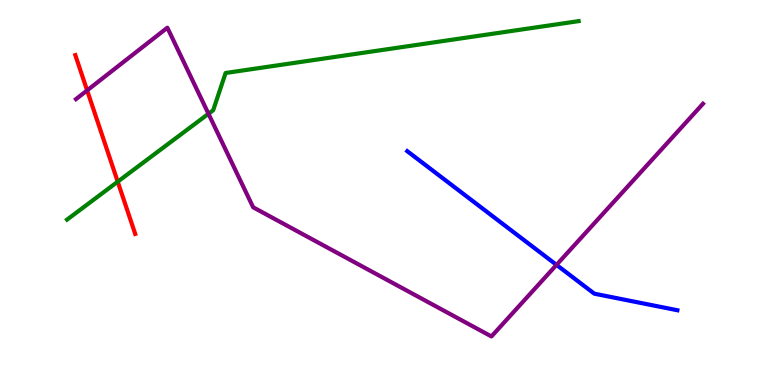[{'lines': ['blue', 'red'], 'intersections': []}, {'lines': ['green', 'red'], 'intersections': [{'x': 1.52, 'y': 5.28}]}, {'lines': ['purple', 'red'], 'intersections': [{'x': 1.12, 'y': 7.65}]}, {'lines': ['blue', 'green'], 'intersections': []}, {'lines': ['blue', 'purple'], 'intersections': [{'x': 7.18, 'y': 3.12}]}, {'lines': ['green', 'purple'], 'intersections': [{'x': 2.69, 'y': 7.04}]}]